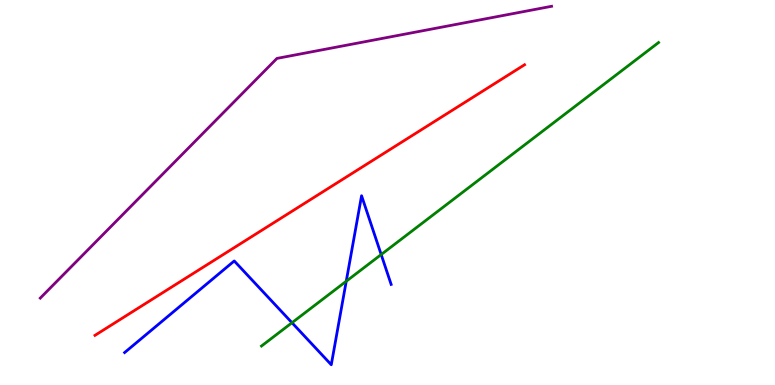[{'lines': ['blue', 'red'], 'intersections': []}, {'lines': ['green', 'red'], 'intersections': []}, {'lines': ['purple', 'red'], 'intersections': []}, {'lines': ['blue', 'green'], 'intersections': [{'x': 3.77, 'y': 1.62}, {'x': 4.47, 'y': 2.69}, {'x': 4.92, 'y': 3.39}]}, {'lines': ['blue', 'purple'], 'intersections': []}, {'lines': ['green', 'purple'], 'intersections': []}]